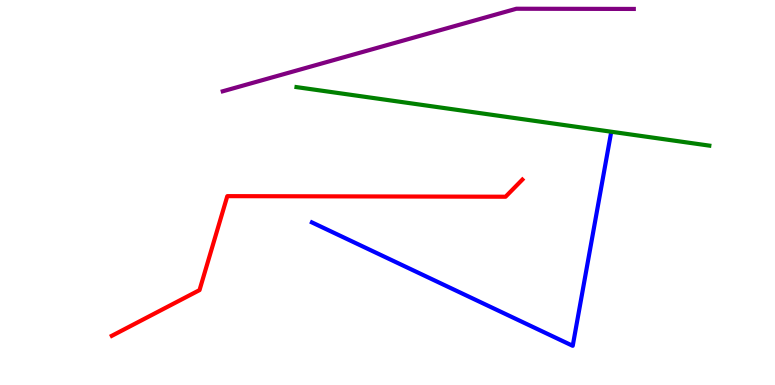[{'lines': ['blue', 'red'], 'intersections': []}, {'lines': ['green', 'red'], 'intersections': []}, {'lines': ['purple', 'red'], 'intersections': []}, {'lines': ['blue', 'green'], 'intersections': []}, {'lines': ['blue', 'purple'], 'intersections': []}, {'lines': ['green', 'purple'], 'intersections': []}]